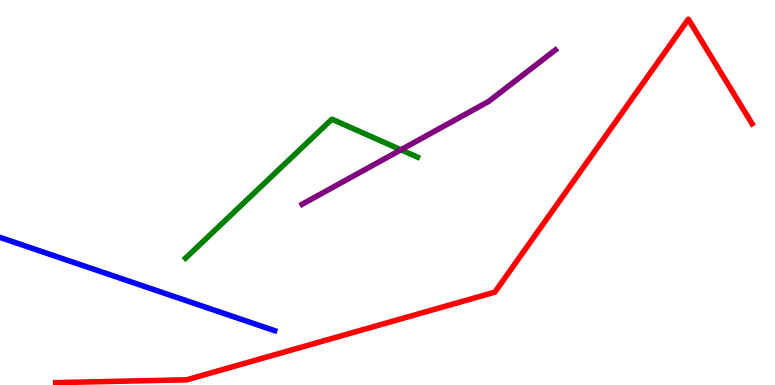[{'lines': ['blue', 'red'], 'intersections': []}, {'lines': ['green', 'red'], 'intersections': []}, {'lines': ['purple', 'red'], 'intersections': []}, {'lines': ['blue', 'green'], 'intersections': []}, {'lines': ['blue', 'purple'], 'intersections': []}, {'lines': ['green', 'purple'], 'intersections': [{'x': 5.17, 'y': 6.11}]}]